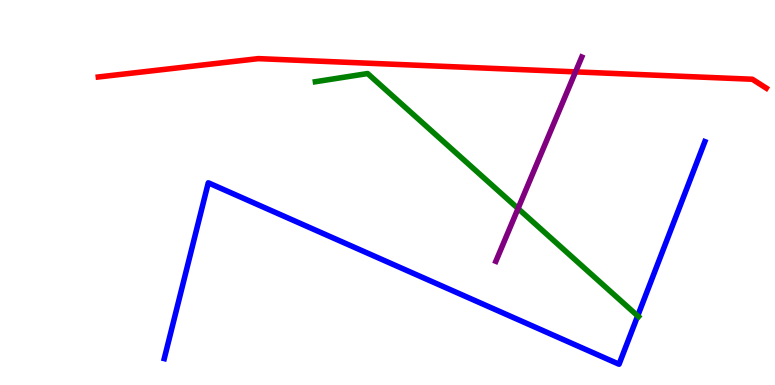[{'lines': ['blue', 'red'], 'intersections': []}, {'lines': ['green', 'red'], 'intersections': []}, {'lines': ['purple', 'red'], 'intersections': [{'x': 7.43, 'y': 8.13}]}, {'lines': ['blue', 'green'], 'intersections': [{'x': 8.23, 'y': 1.8}]}, {'lines': ['blue', 'purple'], 'intersections': []}, {'lines': ['green', 'purple'], 'intersections': [{'x': 6.68, 'y': 4.58}]}]